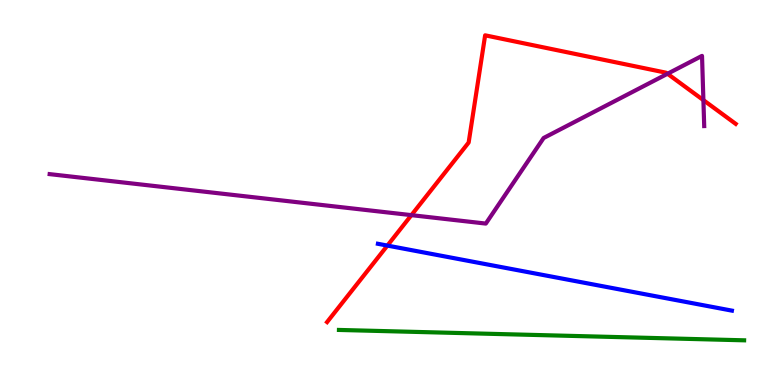[{'lines': ['blue', 'red'], 'intersections': [{'x': 5.0, 'y': 3.62}]}, {'lines': ['green', 'red'], 'intersections': []}, {'lines': ['purple', 'red'], 'intersections': [{'x': 5.31, 'y': 4.41}, {'x': 8.61, 'y': 8.08}, {'x': 9.08, 'y': 7.4}]}, {'lines': ['blue', 'green'], 'intersections': []}, {'lines': ['blue', 'purple'], 'intersections': []}, {'lines': ['green', 'purple'], 'intersections': []}]